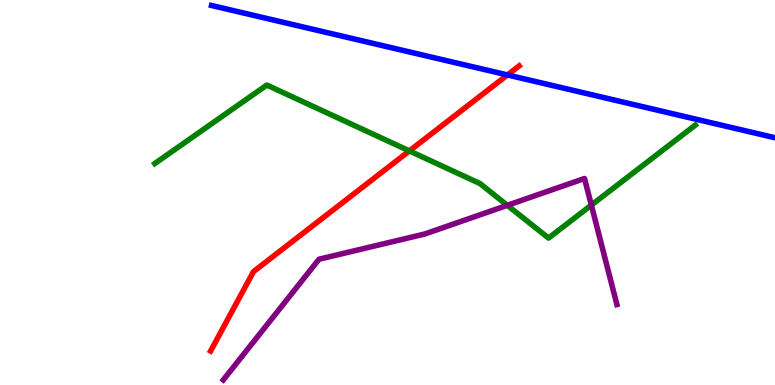[{'lines': ['blue', 'red'], 'intersections': [{'x': 6.55, 'y': 8.05}]}, {'lines': ['green', 'red'], 'intersections': [{'x': 5.28, 'y': 6.08}]}, {'lines': ['purple', 'red'], 'intersections': []}, {'lines': ['blue', 'green'], 'intersections': []}, {'lines': ['blue', 'purple'], 'intersections': []}, {'lines': ['green', 'purple'], 'intersections': [{'x': 6.55, 'y': 4.67}, {'x': 7.63, 'y': 4.67}]}]